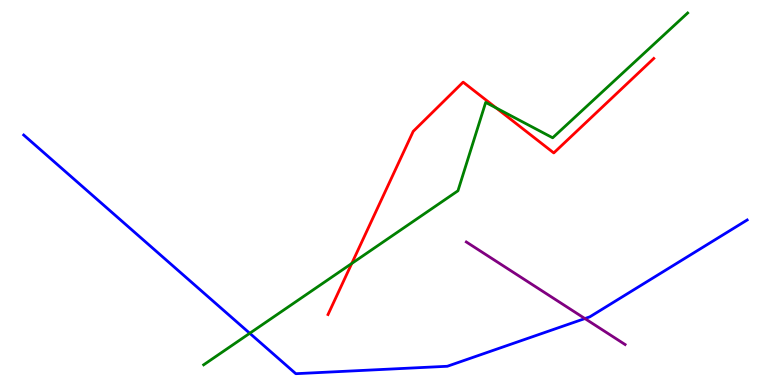[{'lines': ['blue', 'red'], 'intersections': []}, {'lines': ['green', 'red'], 'intersections': [{'x': 4.54, 'y': 3.16}, {'x': 6.4, 'y': 7.2}]}, {'lines': ['purple', 'red'], 'intersections': []}, {'lines': ['blue', 'green'], 'intersections': [{'x': 3.22, 'y': 1.34}]}, {'lines': ['blue', 'purple'], 'intersections': [{'x': 7.55, 'y': 1.73}]}, {'lines': ['green', 'purple'], 'intersections': []}]